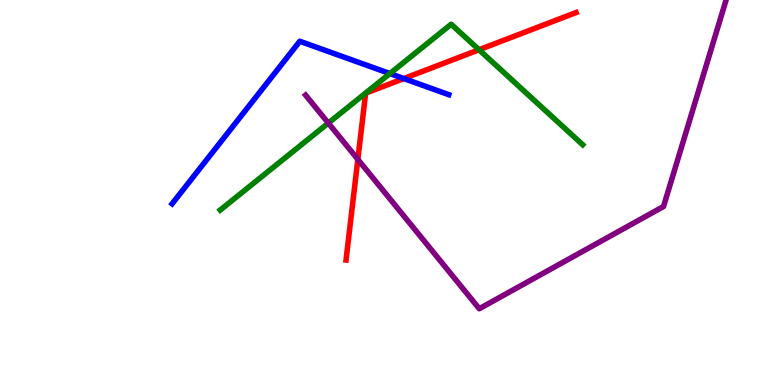[{'lines': ['blue', 'red'], 'intersections': [{'x': 5.21, 'y': 7.96}]}, {'lines': ['green', 'red'], 'intersections': [{'x': 6.18, 'y': 8.71}]}, {'lines': ['purple', 'red'], 'intersections': [{'x': 4.62, 'y': 5.86}]}, {'lines': ['blue', 'green'], 'intersections': [{'x': 5.03, 'y': 8.09}]}, {'lines': ['blue', 'purple'], 'intersections': []}, {'lines': ['green', 'purple'], 'intersections': [{'x': 4.24, 'y': 6.8}]}]